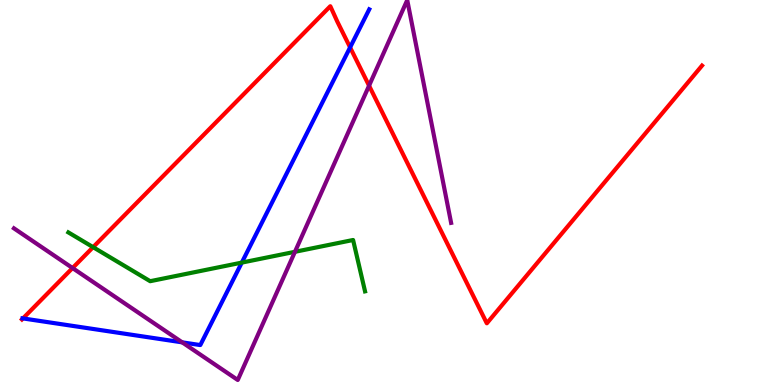[{'lines': ['blue', 'red'], 'intersections': [{'x': 0.296, 'y': 1.73}, {'x': 4.52, 'y': 8.77}]}, {'lines': ['green', 'red'], 'intersections': [{'x': 1.2, 'y': 3.58}]}, {'lines': ['purple', 'red'], 'intersections': [{'x': 0.936, 'y': 3.04}, {'x': 4.76, 'y': 7.77}]}, {'lines': ['blue', 'green'], 'intersections': [{'x': 3.12, 'y': 3.18}]}, {'lines': ['blue', 'purple'], 'intersections': [{'x': 2.35, 'y': 1.11}]}, {'lines': ['green', 'purple'], 'intersections': [{'x': 3.81, 'y': 3.46}]}]